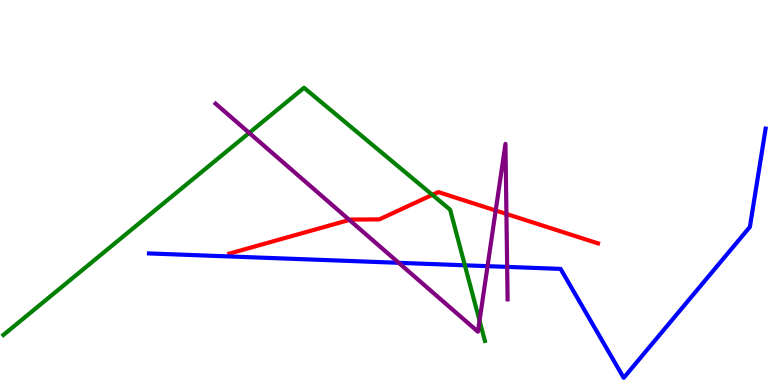[{'lines': ['blue', 'red'], 'intersections': []}, {'lines': ['green', 'red'], 'intersections': [{'x': 5.58, 'y': 4.94}]}, {'lines': ['purple', 'red'], 'intersections': [{'x': 4.51, 'y': 4.29}, {'x': 6.4, 'y': 4.53}, {'x': 6.53, 'y': 4.44}]}, {'lines': ['blue', 'green'], 'intersections': [{'x': 6.0, 'y': 3.11}]}, {'lines': ['blue', 'purple'], 'intersections': [{'x': 5.14, 'y': 3.17}, {'x': 6.29, 'y': 3.09}, {'x': 6.54, 'y': 3.07}]}, {'lines': ['green', 'purple'], 'intersections': [{'x': 3.22, 'y': 6.55}, {'x': 6.19, 'y': 1.67}]}]